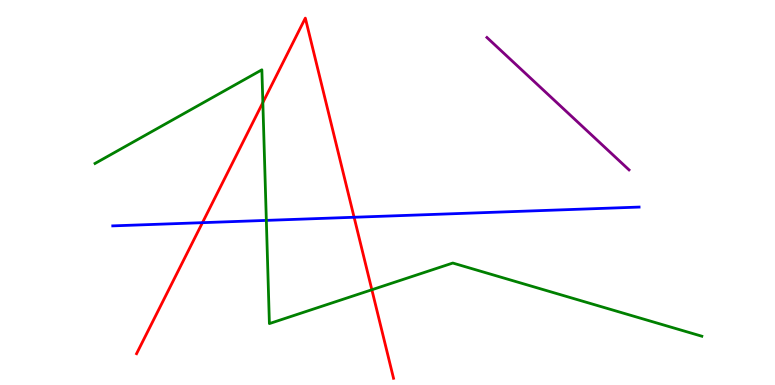[{'lines': ['blue', 'red'], 'intersections': [{'x': 2.61, 'y': 4.22}, {'x': 4.57, 'y': 4.36}]}, {'lines': ['green', 'red'], 'intersections': [{'x': 3.39, 'y': 7.34}, {'x': 4.8, 'y': 2.47}]}, {'lines': ['purple', 'red'], 'intersections': []}, {'lines': ['blue', 'green'], 'intersections': [{'x': 3.44, 'y': 4.28}]}, {'lines': ['blue', 'purple'], 'intersections': []}, {'lines': ['green', 'purple'], 'intersections': []}]